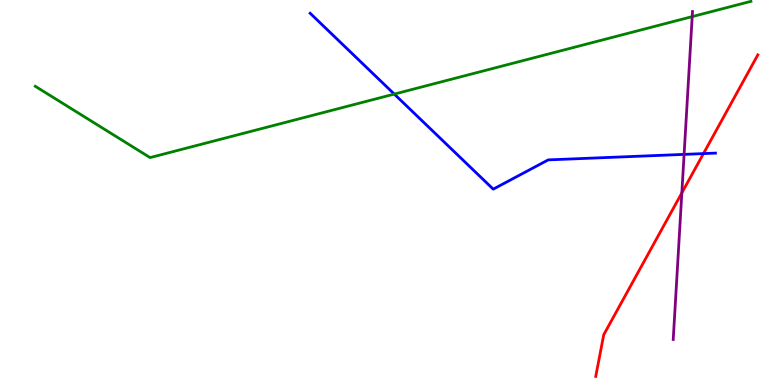[{'lines': ['blue', 'red'], 'intersections': [{'x': 9.08, 'y': 6.01}]}, {'lines': ['green', 'red'], 'intersections': []}, {'lines': ['purple', 'red'], 'intersections': [{'x': 8.8, 'y': 4.99}]}, {'lines': ['blue', 'green'], 'intersections': [{'x': 5.09, 'y': 7.56}]}, {'lines': ['blue', 'purple'], 'intersections': [{'x': 8.83, 'y': 5.99}]}, {'lines': ['green', 'purple'], 'intersections': [{'x': 8.93, 'y': 9.57}]}]